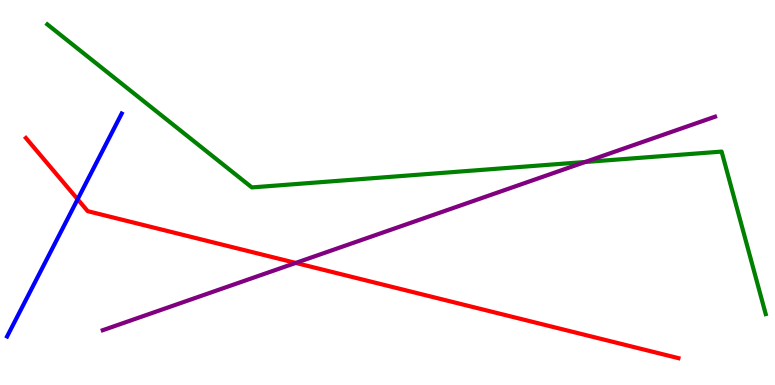[{'lines': ['blue', 'red'], 'intersections': [{'x': 1.0, 'y': 4.82}]}, {'lines': ['green', 'red'], 'intersections': []}, {'lines': ['purple', 'red'], 'intersections': [{'x': 3.82, 'y': 3.17}]}, {'lines': ['blue', 'green'], 'intersections': []}, {'lines': ['blue', 'purple'], 'intersections': []}, {'lines': ['green', 'purple'], 'intersections': [{'x': 7.55, 'y': 5.79}]}]